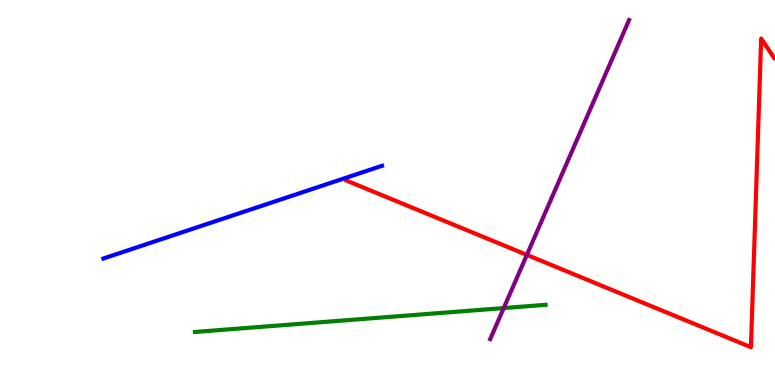[{'lines': ['blue', 'red'], 'intersections': []}, {'lines': ['green', 'red'], 'intersections': []}, {'lines': ['purple', 'red'], 'intersections': [{'x': 6.8, 'y': 3.38}]}, {'lines': ['blue', 'green'], 'intersections': []}, {'lines': ['blue', 'purple'], 'intersections': []}, {'lines': ['green', 'purple'], 'intersections': [{'x': 6.5, 'y': 2.0}]}]